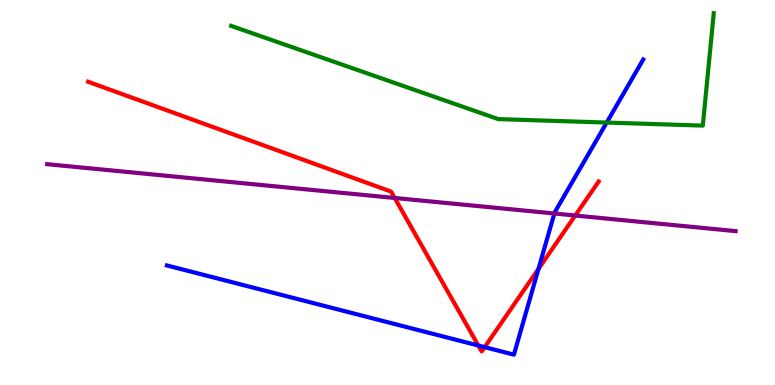[{'lines': ['blue', 'red'], 'intersections': [{'x': 6.17, 'y': 1.03}, {'x': 6.25, 'y': 0.983}, {'x': 6.95, 'y': 3.01}]}, {'lines': ['green', 'red'], 'intersections': []}, {'lines': ['purple', 'red'], 'intersections': [{'x': 5.09, 'y': 4.86}, {'x': 7.42, 'y': 4.4}]}, {'lines': ['blue', 'green'], 'intersections': [{'x': 7.83, 'y': 6.82}]}, {'lines': ['blue', 'purple'], 'intersections': [{'x': 7.15, 'y': 4.45}]}, {'lines': ['green', 'purple'], 'intersections': []}]